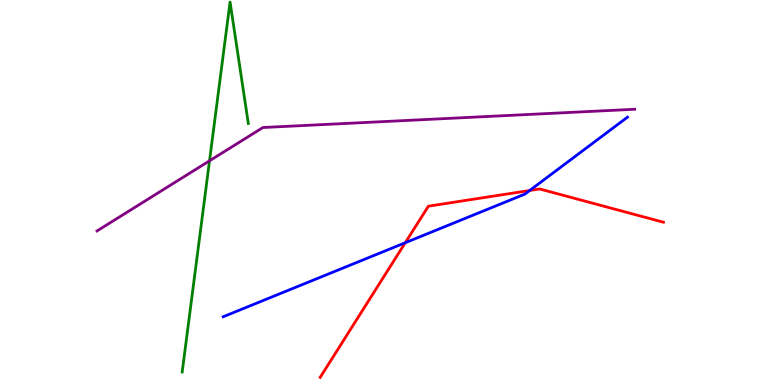[{'lines': ['blue', 'red'], 'intersections': [{'x': 5.23, 'y': 3.7}, {'x': 6.83, 'y': 5.05}]}, {'lines': ['green', 'red'], 'intersections': []}, {'lines': ['purple', 'red'], 'intersections': []}, {'lines': ['blue', 'green'], 'intersections': []}, {'lines': ['blue', 'purple'], 'intersections': []}, {'lines': ['green', 'purple'], 'intersections': [{'x': 2.7, 'y': 5.82}]}]